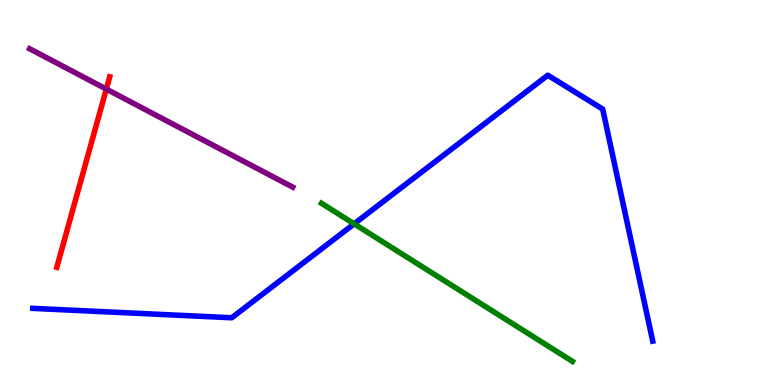[{'lines': ['blue', 'red'], 'intersections': []}, {'lines': ['green', 'red'], 'intersections': []}, {'lines': ['purple', 'red'], 'intersections': [{'x': 1.37, 'y': 7.69}]}, {'lines': ['blue', 'green'], 'intersections': [{'x': 4.57, 'y': 4.19}]}, {'lines': ['blue', 'purple'], 'intersections': []}, {'lines': ['green', 'purple'], 'intersections': []}]